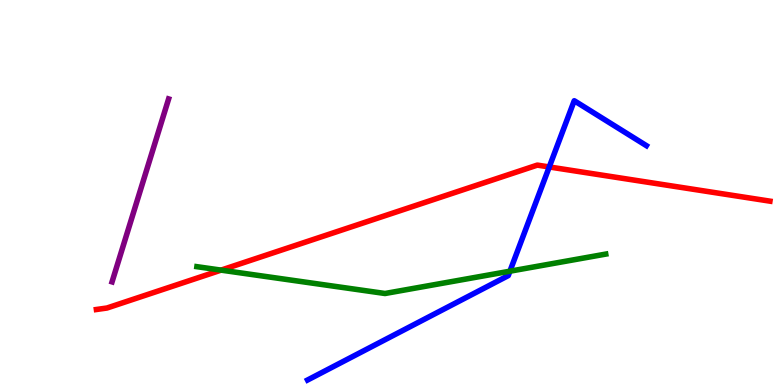[{'lines': ['blue', 'red'], 'intersections': [{'x': 7.09, 'y': 5.66}]}, {'lines': ['green', 'red'], 'intersections': [{'x': 2.85, 'y': 2.98}]}, {'lines': ['purple', 'red'], 'intersections': []}, {'lines': ['blue', 'green'], 'intersections': [{'x': 6.58, 'y': 2.96}]}, {'lines': ['blue', 'purple'], 'intersections': []}, {'lines': ['green', 'purple'], 'intersections': []}]